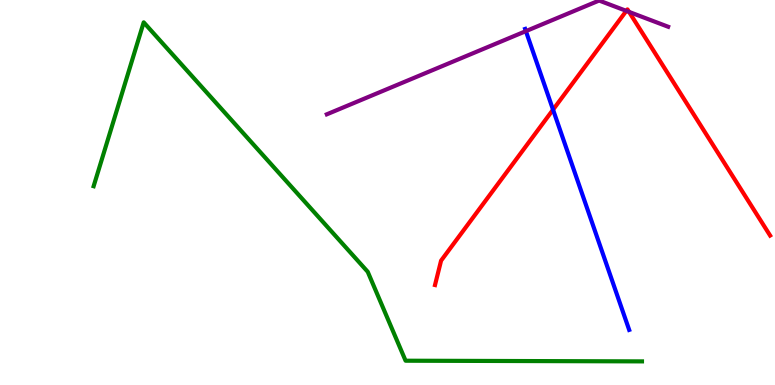[{'lines': ['blue', 'red'], 'intersections': [{'x': 7.14, 'y': 7.15}]}, {'lines': ['green', 'red'], 'intersections': []}, {'lines': ['purple', 'red'], 'intersections': [{'x': 8.08, 'y': 9.72}, {'x': 8.12, 'y': 9.69}]}, {'lines': ['blue', 'green'], 'intersections': []}, {'lines': ['blue', 'purple'], 'intersections': [{'x': 6.79, 'y': 9.19}]}, {'lines': ['green', 'purple'], 'intersections': []}]